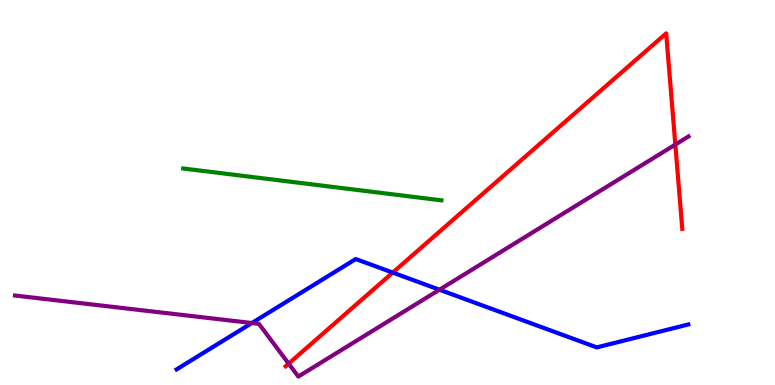[{'lines': ['blue', 'red'], 'intersections': [{'x': 5.07, 'y': 2.92}]}, {'lines': ['green', 'red'], 'intersections': []}, {'lines': ['purple', 'red'], 'intersections': [{'x': 3.72, 'y': 0.555}, {'x': 8.71, 'y': 6.24}]}, {'lines': ['blue', 'green'], 'intersections': []}, {'lines': ['blue', 'purple'], 'intersections': [{'x': 3.25, 'y': 1.61}, {'x': 5.67, 'y': 2.47}]}, {'lines': ['green', 'purple'], 'intersections': []}]